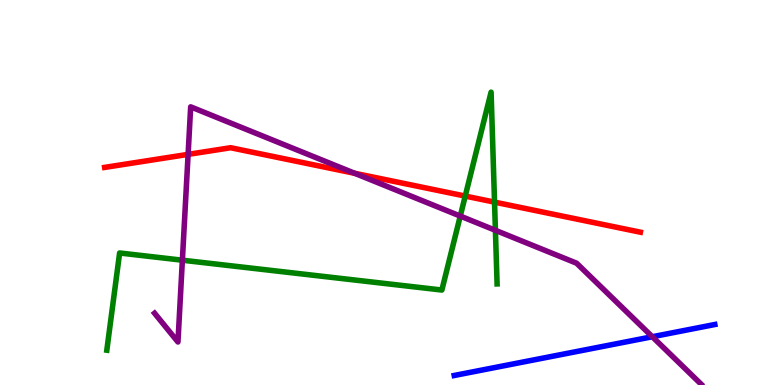[{'lines': ['blue', 'red'], 'intersections': []}, {'lines': ['green', 'red'], 'intersections': [{'x': 6.0, 'y': 4.91}, {'x': 6.38, 'y': 4.75}]}, {'lines': ['purple', 'red'], 'intersections': [{'x': 2.43, 'y': 5.99}, {'x': 4.58, 'y': 5.5}]}, {'lines': ['blue', 'green'], 'intersections': []}, {'lines': ['blue', 'purple'], 'intersections': [{'x': 8.42, 'y': 1.25}]}, {'lines': ['green', 'purple'], 'intersections': [{'x': 2.35, 'y': 3.24}, {'x': 5.94, 'y': 4.39}, {'x': 6.39, 'y': 4.02}]}]